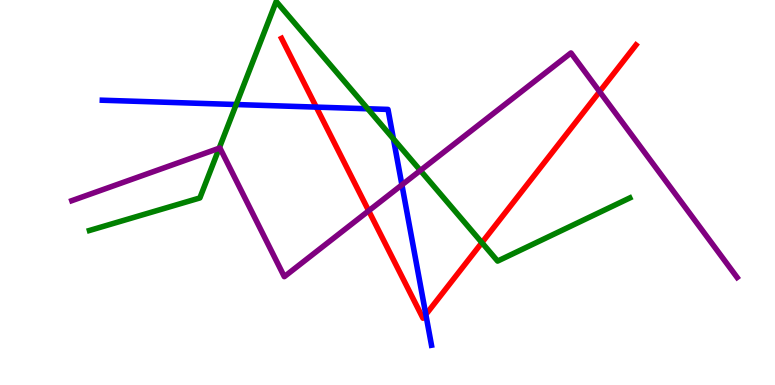[{'lines': ['blue', 'red'], 'intersections': [{'x': 4.08, 'y': 7.22}, {'x': 5.49, 'y': 1.83}]}, {'lines': ['green', 'red'], 'intersections': [{'x': 6.22, 'y': 3.7}]}, {'lines': ['purple', 'red'], 'intersections': [{'x': 4.76, 'y': 4.52}, {'x': 7.74, 'y': 7.62}]}, {'lines': ['blue', 'green'], 'intersections': [{'x': 3.05, 'y': 7.28}, {'x': 4.74, 'y': 7.17}, {'x': 5.08, 'y': 6.39}]}, {'lines': ['blue', 'purple'], 'intersections': [{'x': 5.19, 'y': 5.2}]}, {'lines': ['green', 'purple'], 'intersections': [{'x': 2.83, 'y': 6.15}, {'x': 5.42, 'y': 5.57}]}]